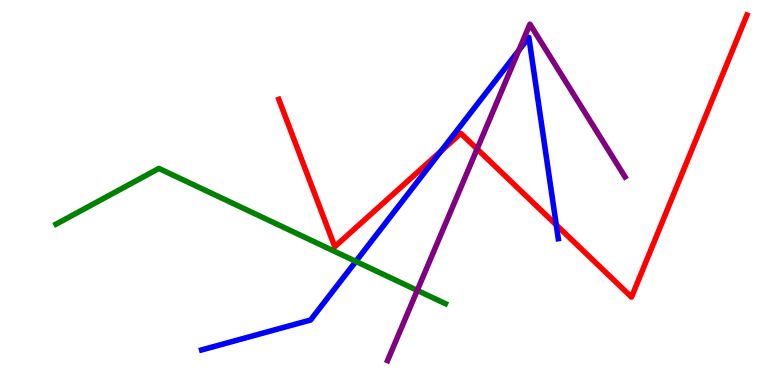[{'lines': ['blue', 'red'], 'intersections': [{'x': 5.69, 'y': 6.07}, {'x': 7.18, 'y': 4.16}]}, {'lines': ['green', 'red'], 'intersections': []}, {'lines': ['purple', 'red'], 'intersections': [{'x': 6.16, 'y': 6.13}]}, {'lines': ['blue', 'green'], 'intersections': [{'x': 4.59, 'y': 3.21}]}, {'lines': ['blue', 'purple'], 'intersections': [{'x': 6.69, 'y': 8.69}]}, {'lines': ['green', 'purple'], 'intersections': [{'x': 5.38, 'y': 2.46}]}]